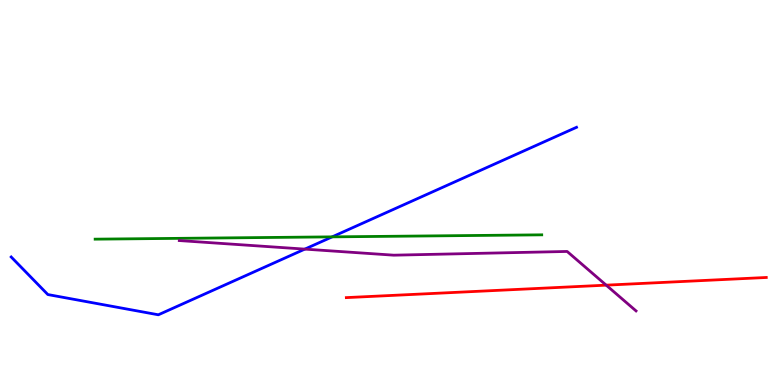[{'lines': ['blue', 'red'], 'intersections': []}, {'lines': ['green', 'red'], 'intersections': []}, {'lines': ['purple', 'red'], 'intersections': [{'x': 7.82, 'y': 2.59}]}, {'lines': ['blue', 'green'], 'intersections': [{'x': 4.29, 'y': 3.85}]}, {'lines': ['blue', 'purple'], 'intersections': [{'x': 3.93, 'y': 3.53}]}, {'lines': ['green', 'purple'], 'intersections': []}]